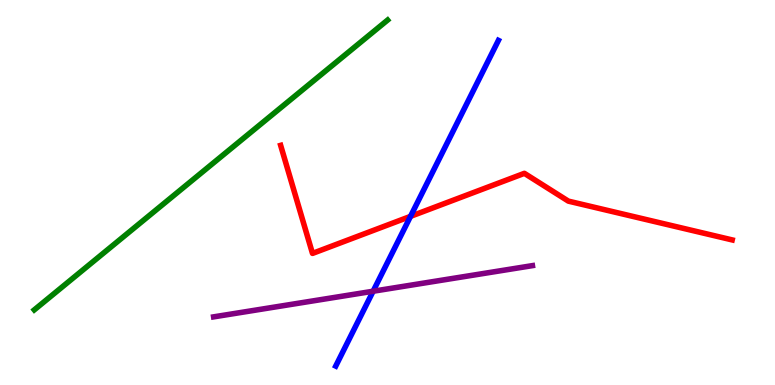[{'lines': ['blue', 'red'], 'intersections': [{'x': 5.3, 'y': 4.38}]}, {'lines': ['green', 'red'], 'intersections': []}, {'lines': ['purple', 'red'], 'intersections': []}, {'lines': ['blue', 'green'], 'intersections': []}, {'lines': ['blue', 'purple'], 'intersections': [{'x': 4.81, 'y': 2.44}]}, {'lines': ['green', 'purple'], 'intersections': []}]